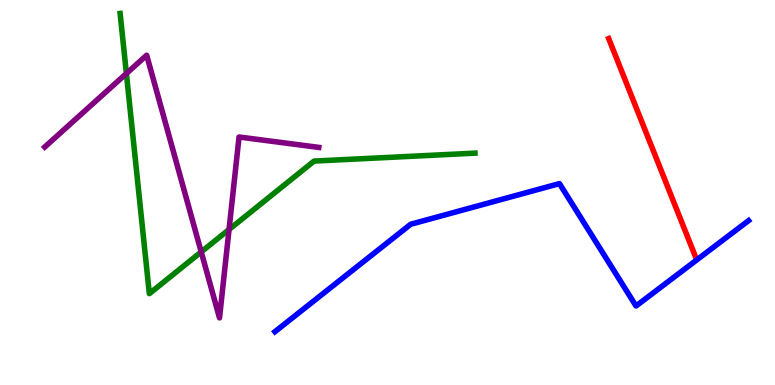[{'lines': ['blue', 'red'], 'intersections': []}, {'lines': ['green', 'red'], 'intersections': []}, {'lines': ['purple', 'red'], 'intersections': []}, {'lines': ['blue', 'green'], 'intersections': []}, {'lines': ['blue', 'purple'], 'intersections': []}, {'lines': ['green', 'purple'], 'intersections': [{'x': 1.63, 'y': 8.09}, {'x': 2.6, 'y': 3.46}, {'x': 2.96, 'y': 4.04}]}]